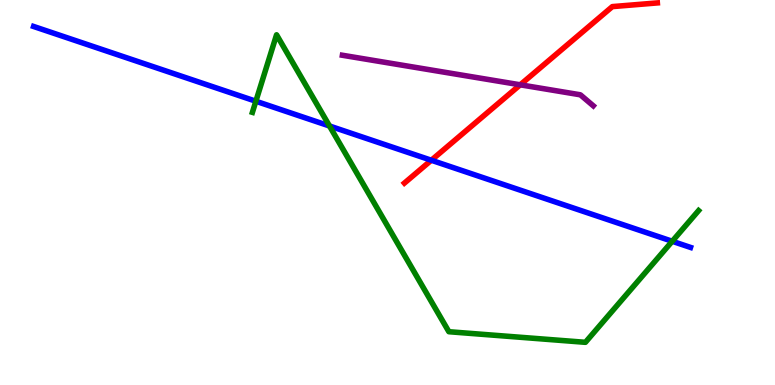[{'lines': ['blue', 'red'], 'intersections': [{'x': 5.57, 'y': 5.84}]}, {'lines': ['green', 'red'], 'intersections': []}, {'lines': ['purple', 'red'], 'intersections': [{'x': 6.71, 'y': 7.8}]}, {'lines': ['blue', 'green'], 'intersections': [{'x': 3.3, 'y': 7.37}, {'x': 4.25, 'y': 6.73}, {'x': 8.67, 'y': 3.73}]}, {'lines': ['blue', 'purple'], 'intersections': []}, {'lines': ['green', 'purple'], 'intersections': []}]